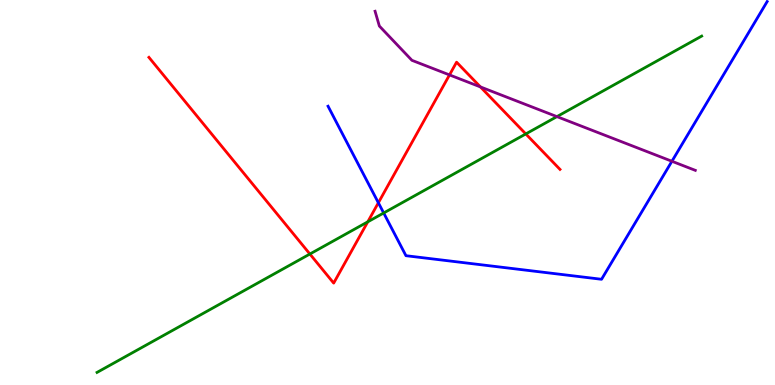[{'lines': ['blue', 'red'], 'intersections': [{'x': 4.88, 'y': 4.73}]}, {'lines': ['green', 'red'], 'intersections': [{'x': 4.0, 'y': 3.4}, {'x': 4.75, 'y': 4.24}, {'x': 6.78, 'y': 6.52}]}, {'lines': ['purple', 'red'], 'intersections': [{'x': 5.8, 'y': 8.05}, {'x': 6.2, 'y': 7.74}]}, {'lines': ['blue', 'green'], 'intersections': [{'x': 4.95, 'y': 4.47}]}, {'lines': ['blue', 'purple'], 'intersections': [{'x': 8.67, 'y': 5.81}]}, {'lines': ['green', 'purple'], 'intersections': [{'x': 7.19, 'y': 6.97}]}]